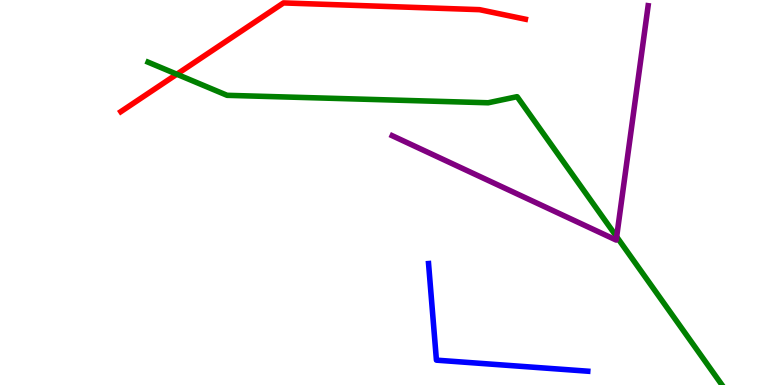[{'lines': ['blue', 'red'], 'intersections': []}, {'lines': ['green', 'red'], 'intersections': [{'x': 2.28, 'y': 8.07}]}, {'lines': ['purple', 'red'], 'intersections': []}, {'lines': ['blue', 'green'], 'intersections': []}, {'lines': ['blue', 'purple'], 'intersections': []}, {'lines': ['green', 'purple'], 'intersections': [{'x': 7.96, 'y': 3.85}]}]